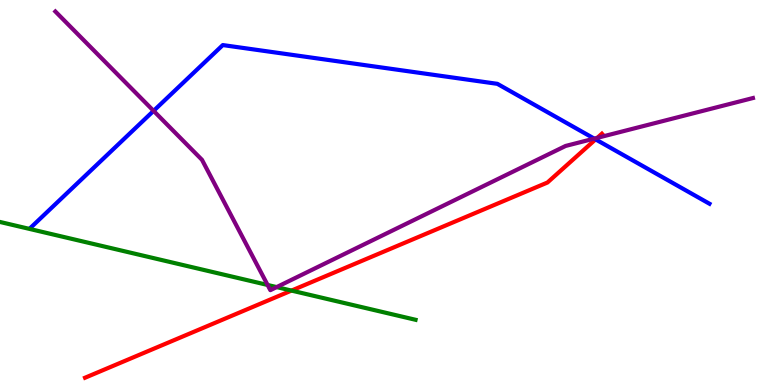[{'lines': ['blue', 'red'], 'intersections': [{'x': 7.69, 'y': 6.38}]}, {'lines': ['green', 'red'], 'intersections': [{'x': 3.76, 'y': 2.45}]}, {'lines': ['purple', 'red'], 'intersections': [{'x': 7.71, 'y': 6.42}]}, {'lines': ['blue', 'green'], 'intersections': []}, {'lines': ['blue', 'purple'], 'intersections': [{'x': 1.98, 'y': 7.12}, {'x': 7.67, 'y': 6.4}]}, {'lines': ['green', 'purple'], 'intersections': [{'x': 3.45, 'y': 2.6}, {'x': 3.57, 'y': 2.54}]}]